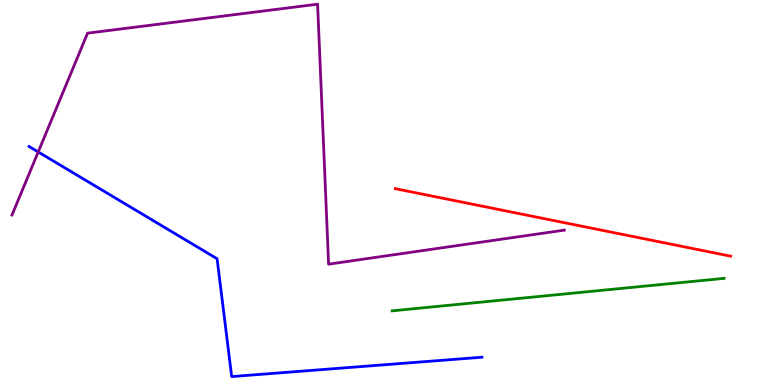[{'lines': ['blue', 'red'], 'intersections': []}, {'lines': ['green', 'red'], 'intersections': []}, {'lines': ['purple', 'red'], 'intersections': []}, {'lines': ['blue', 'green'], 'intersections': []}, {'lines': ['blue', 'purple'], 'intersections': [{'x': 0.493, 'y': 6.05}]}, {'lines': ['green', 'purple'], 'intersections': []}]